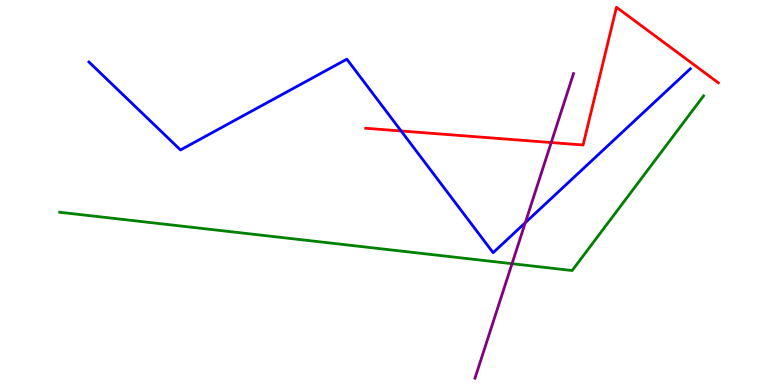[{'lines': ['blue', 'red'], 'intersections': [{'x': 5.18, 'y': 6.6}]}, {'lines': ['green', 'red'], 'intersections': []}, {'lines': ['purple', 'red'], 'intersections': [{'x': 7.11, 'y': 6.3}]}, {'lines': ['blue', 'green'], 'intersections': []}, {'lines': ['blue', 'purple'], 'intersections': [{'x': 6.78, 'y': 4.22}]}, {'lines': ['green', 'purple'], 'intersections': [{'x': 6.61, 'y': 3.15}]}]